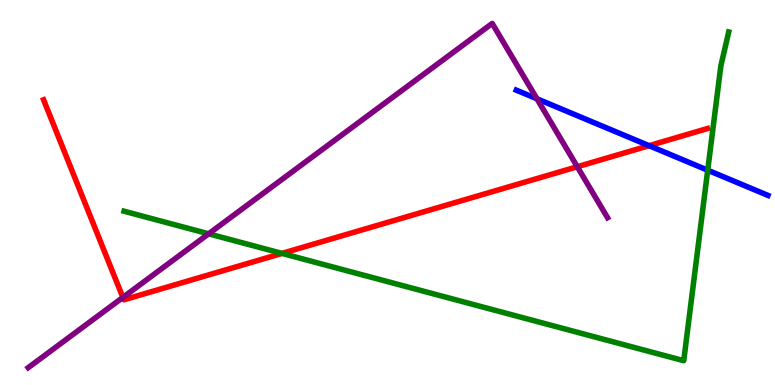[{'lines': ['blue', 'red'], 'intersections': [{'x': 8.38, 'y': 6.22}]}, {'lines': ['green', 'red'], 'intersections': [{'x': 3.64, 'y': 3.42}]}, {'lines': ['purple', 'red'], 'intersections': [{'x': 1.59, 'y': 2.27}, {'x': 7.45, 'y': 5.67}]}, {'lines': ['blue', 'green'], 'intersections': [{'x': 9.13, 'y': 5.58}]}, {'lines': ['blue', 'purple'], 'intersections': [{'x': 6.93, 'y': 7.43}]}, {'lines': ['green', 'purple'], 'intersections': [{'x': 2.69, 'y': 3.93}]}]